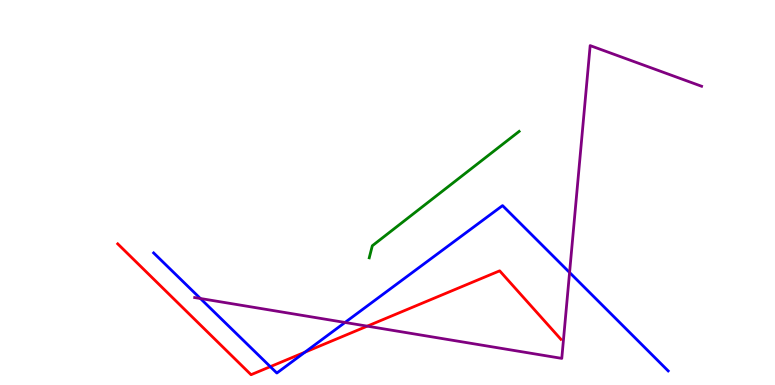[{'lines': ['blue', 'red'], 'intersections': [{'x': 3.49, 'y': 0.476}, {'x': 3.93, 'y': 0.852}]}, {'lines': ['green', 'red'], 'intersections': []}, {'lines': ['purple', 'red'], 'intersections': [{'x': 4.74, 'y': 1.53}]}, {'lines': ['blue', 'green'], 'intersections': []}, {'lines': ['blue', 'purple'], 'intersections': [{'x': 2.59, 'y': 2.25}, {'x': 4.45, 'y': 1.62}, {'x': 7.35, 'y': 2.92}]}, {'lines': ['green', 'purple'], 'intersections': []}]